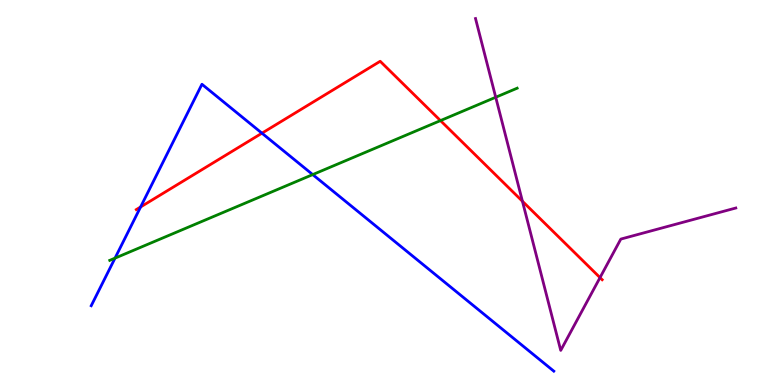[{'lines': ['blue', 'red'], 'intersections': [{'x': 1.81, 'y': 4.62}, {'x': 3.38, 'y': 6.54}]}, {'lines': ['green', 'red'], 'intersections': [{'x': 5.68, 'y': 6.87}]}, {'lines': ['purple', 'red'], 'intersections': [{'x': 6.74, 'y': 4.77}, {'x': 7.74, 'y': 2.79}]}, {'lines': ['blue', 'green'], 'intersections': [{'x': 1.48, 'y': 3.29}, {'x': 4.04, 'y': 5.47}]}, {'lines': ['blue', 'purple'], 'intersections': []}, {'lines': ['green', 'purple'], 'intersections': [{'x': 6.4, 'y': 7.47}]}]